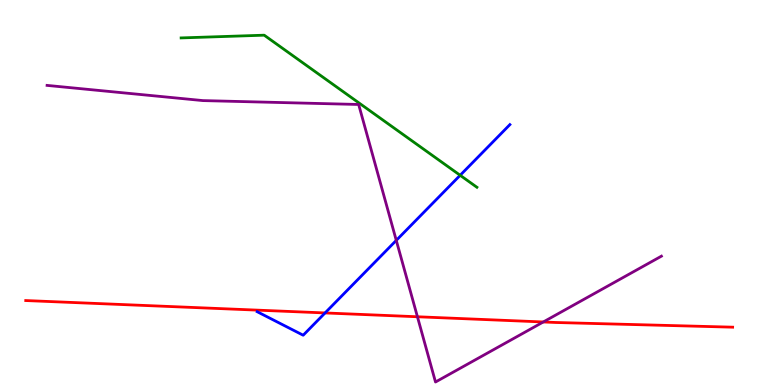[{'lines': ['blue', 'red'], 'intersections': [{'x': 4.19, 'y': 1.87}]}, {'lines': ['green', 'red'], 'intersections': []}, {'lines': ['purple', 'red'], 'intersections': [{'x': 5.39, 'y': 1.77}, {'x': 7.01, 'y': 1.64}]}, {'lines': ['blue', 'green'], 'intersections': [{'x': 5.94, 'y': 5.45}]}, {'lines': ['blue', 'purple'], 'intersections': [{'x': 5.11, 'y': 3.76}]}, {'lines': ['green', 'purple'], 'intersections': []}]